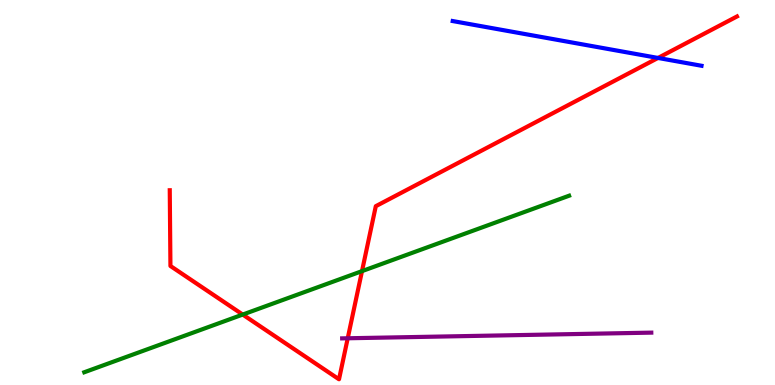[{'lines': ['blue', 'red'], 'intersections': [{'x': 8.49, 'y': 8.49}]}, {'lines': ['green', 'red'], 'intersections': [{'x': 3.13, 'y': 1.83}, {'x': 4.67, 'y': 2.96}]}, {'lines': ['purple', 'red'], 'intersections': [{'x': 4.49, 'y': 1.21}]}, {'lines': ['blue', 'green'], 'intersections': []}, {'lines': ['blue', 'purple'], 'intersections': []}, {'lines': ['green', 'purple'], 'intersections': []}]